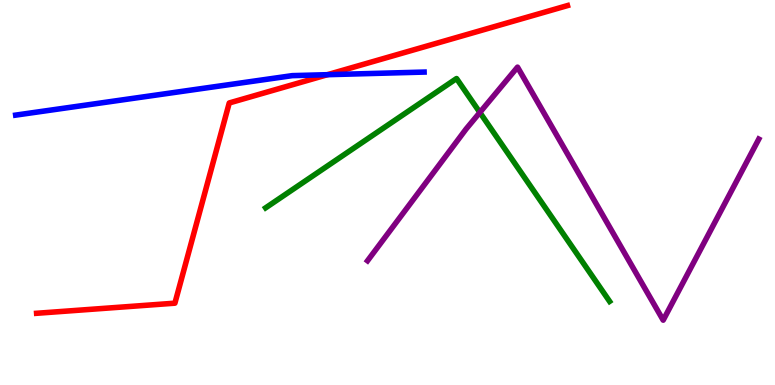[{'lines': ['blue', 'red'], 'intersections': [{'x': 4.23, 'y': 8.06}]}, {'lines': ['green', 'red'], 'intersections': []}, {'lines': ['purple', 'red'], 'intersections': []}, {'lines': ['blue', 'green'], 'intersections': []}, {'lines': ['blue', 'purple'], 'intersections': []}, {'lines': ['green', 'purple'], 'intersections': [{'x': 6.19, 'y': 7.08}]}]